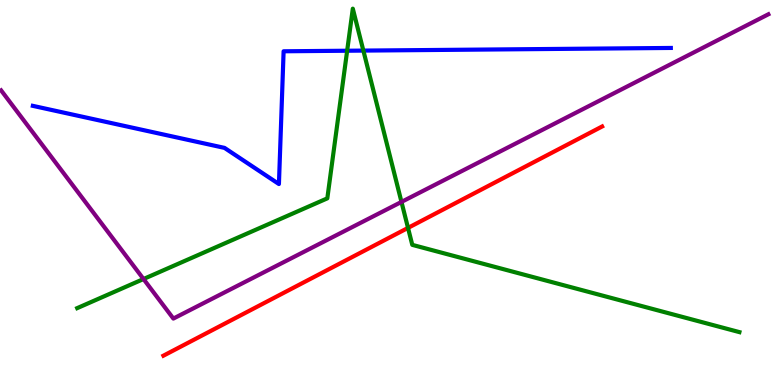[{'lines': ['blue', 'red'], 'intersections': []}, {'lines': ['green', 'red'], 'intersections': [{'x': 5.26, 'y': 4.08}]}, {'lines': ['purple', 'red'], 'intersections': []}, {'lines': ['blue', 'green'], 'intersections': [{'x': 4.48, 'y': 8.68}, {'x': 4.69, 'y': 8.69}]}, {'lines': ['blue', 'purple'], 'intersections': []}, {'lines': ['green', 'purple'], 'intersections': [{'x': 1.85, 'y': 2.75}, {'x': 5.18, 'y': 4.76}]}]